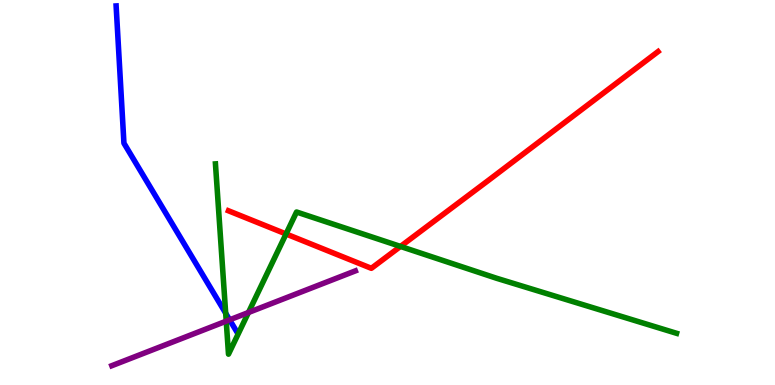[{'lines': ['blue', 'red'], 'intersections': []}, {'lines': ['green', 'red'], 'intersections': [{'x': 3.69, 'y': 3.92}, {'x': 5.17, 'y': 3.6}]}, {'lines': ['purple', 'red'], 'intersections': []}, {'lines': ['blue', 'green'], 'intersections': [{'x': 2.91, 'y': 1.86}]}, {'lines': ['blue', 'purple'], 'intersections': [{'x': 2.96, 'y': 1.69}]}, {'lines': ['green', 'purple'], 'intersections': [{'x': 2.92, 'y': 1.66}, {'x': 3.21, 'y': 1.88}]}]